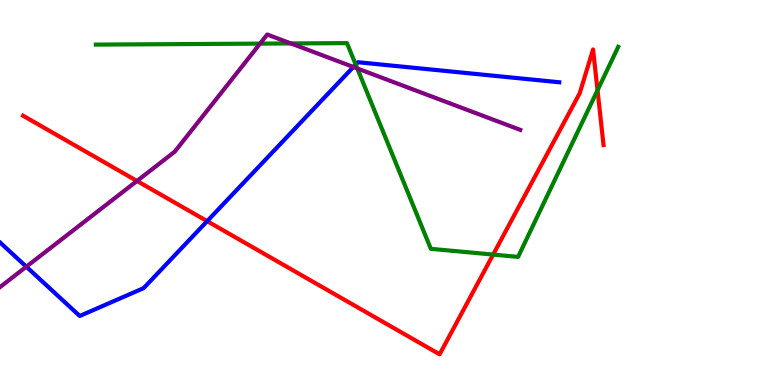[{'lines': ['blue', 'red'], 'intersections': [{'x': 2.67, 'y': 4.26}]}, {'lines': ['green', 'red'], 'intersections': [{'x': 6.36, 'y': 3.39}, {'x': 7.71, 'y': 7.66}]}, {'lines': ['purple', 'red'], 'intersections': [{'x': 1.77, 'y': 5.3}]}, {'lines': ['blue', 'green'], 'intersections': [{'x': 4.59, 'y': 8.32}]}, {'lines': ['blue', 'purple'], 'intersections': [{'x': 0.34, 'y': 3.07}, {'x': 4.56, 'y': 8.26}]}, {'lines': ['green', 'purple'], 'intersections': [{'x': 3.36, 'y': 8.87}, {'x': 3.75, 'y': 8.87}, {'x': 4.61, 'y': 8.22}]}]